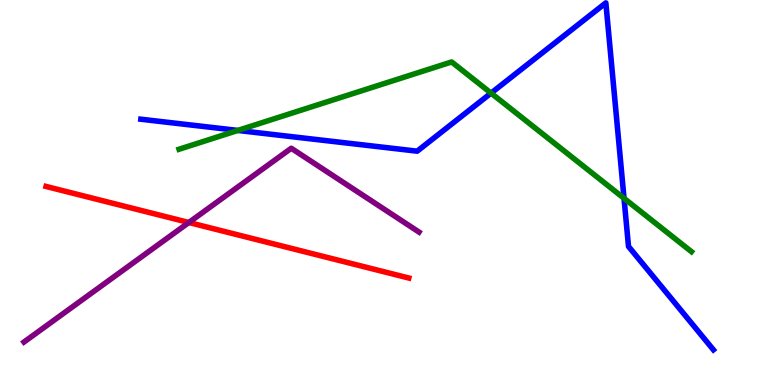[{'lines': ['blue', 'red'], 'intersections': []}, {'lines': ['green', 'red'], 'intersections': []}, {'lines': ['purple', 'red'], 'intersections': [{'x': 2.44, 'y': 4.22}]}, {'lines': ['blue', 'green'], 'intersections': [{'x': 3.07, 'y': 6.61}, {'x': 6.34, 'y': 7.58}, {'x': 8.05, 'y': 4.85}]}, {'lines': ['blue', 'purple'], 'intersections': []}, {'lines': ['green', 'purple'], 'intersections': []}]